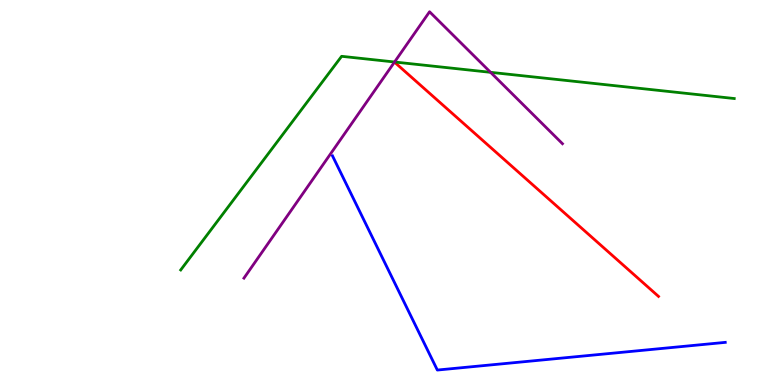[{'lines': ['blue', 'red'], 'intersections': []}, {'lines': ['green', 'red'], 'intersections': []}, {'lines': ['purple', 'red'], 'intersections': []}, {'lines': ['blue', 'green'], 'intersections': []}, {'lines': ['blue', 'purple'], 'intersections': []}, {'lines': ['green', 'purple'], 'intersections': [{'x': 5.09, 'y': 8.39}, {'x': 6.33, 'y': 8.12}]}]